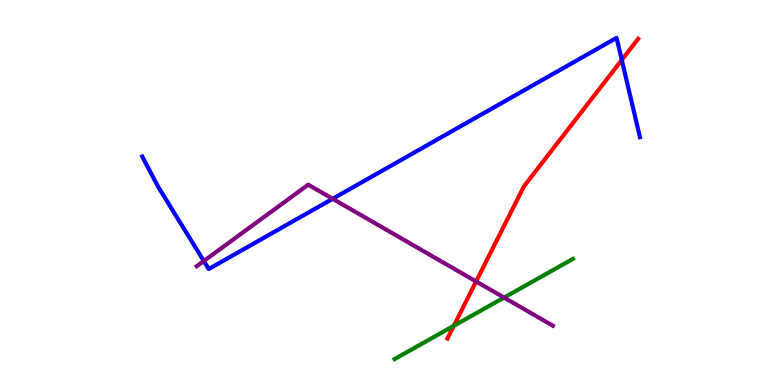[{'lines': ['blue', 'red'], 'intersections': [{'x': 8.02, 'y': 8.44}]}, {'lines': ['green', 'red'], 'intersections': [{'x': 5.86, 'y': 1.54}]}, {'lines': ['purple', 'red'], 'intersections': [{'x': 6.14, 'y': 2.69}]}, {'lines': ['blue', 'green'], 'intersections': []}, {'lines': ['blue', 'purple'], 'intersections': [{'x': 2.63, 'y': 3.22}, {'x': 4.29, 'y': 4.84}]}, {'lines': ['green', 'purple'], 'intersections': [{'x': 6.5, 'y': 2.27}]}]